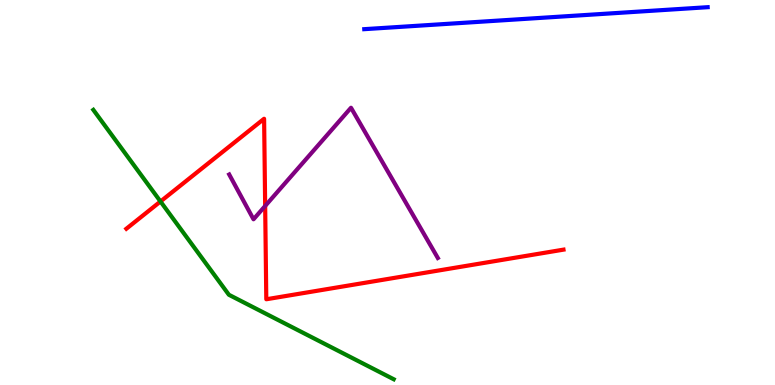[{'lines': ['blue', 'red'], 'intersections': []}, {'lines': ['green', 'red'], 'intersections': [{'x': 2.07, 'y': 4.77}]}, {'lines': ['purple', 'red'], 'intersections': [{'x': 3.42, 'y': 4.65}]}, {'lines': ['blue', 'green'], 'intersections': []}, {'lines': ['blue', 'purple'], 'intersections': []}, {'lines': ['green', 'purple'], 'intersections': []}]